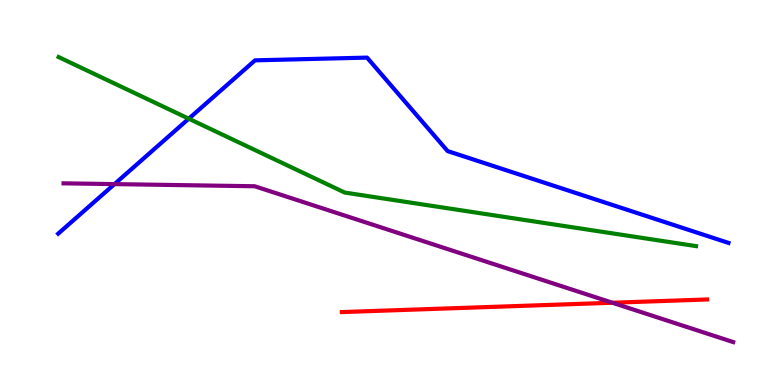[{'lines': ['blue', 'red'], 'intersections': []}, {'lines': ['green', 'red'], 'intersections': []}, {'lines': ['purple', 'red'], 'intersections': [{'x': 7.9, 'y': 2.14}]}, {'lines': ['blue', 'green'], 'intersections': [{'x': 2.44, 'y': 6.92}]}, {'lines': ['blue', 'purple'], 'intersections': [{'x': 1.48, 'y': 5.22}]}, {'lines': ['green', 'purple'], 'intersections': []}]